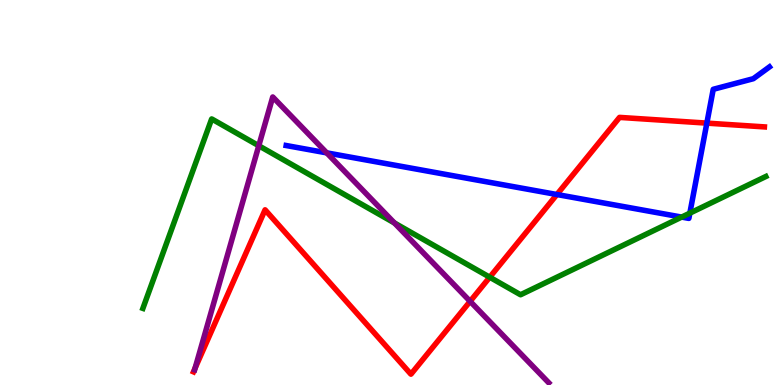[{'lines': ['blue', 'red'], 'intersections': [{'x': 7.19, 'y': 4.95}, {'x': 9.12, 'y': 6.8}]}, {'lines': ['green', 'red'], 'intersections': [{'x': 6.32, 'y': 2.8}]}, {'lines': ['purple', 'red'], 'intersections': [{'x': 2.52, 'y': 0.44}, {'x': 6.07, 'y': 2.17}]}, {'lines': ['blue', 'green'], 'intersections': [{'x': 8.8, 'y': 4.36}, {'x': 8.9, 'y': 4.46}]}, {'lines': ['blue', 'purple'], 'intersections': [{'x': 4.22, 'y': 6.03}]}, {'lines': ['green', 'purple'], 'intersections': [{'x': 3.34, 'y': 6.21}, {'x': 5.09, 'y': 4.21}]}]